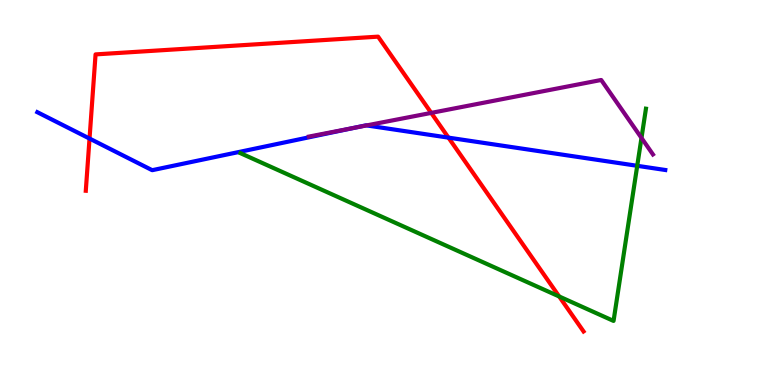[{'lines': ['blue', 'red'], 'intersections': [{'x': 1.16, 'y': 6.4}, {'x': 5.79, 'y': 6.43}]}, {'lines': ['green', 'red'], 'intersections': [{'x': 7.22, 'y': 2.3}]}, {'lines': ['purple', 'red'], 'intersections': [{'x': 5.56, 'y': 7.07}]}, {'lines': ['blue', 'green'], 'intersections': [{'x': 8.22, 'y': 5.69}]}, {'lines': ['blue', 'purple'], 'intersections': [{'x': 4.57, 'y': 6.68}, {'x': 4.73, 'y': 6.74}]}, {'lines': ['green', 'purple'], 'intersections': [{'x': 8.28, 'y': 6.42}]}]